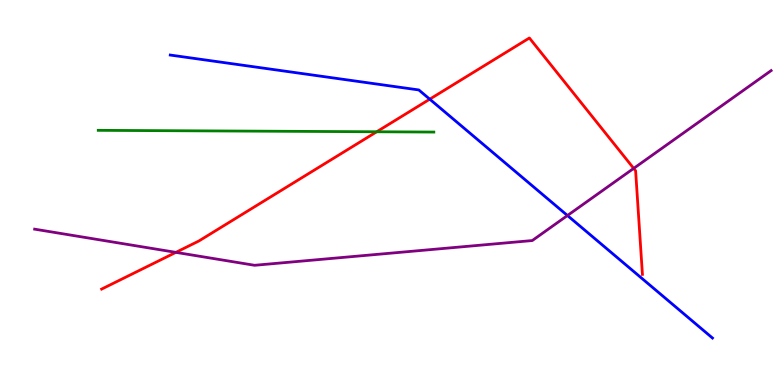[{'lines': ['blue', 'red'], 'intersections': [{'x': 5.55, 'y': 7.42}]}, {'lines': ['green', 'red'], 'intersections': [{'x': 4.86, 'y': 6.58}]}, {'lines': ['purple', 'red'], 'intersections': [{'x': 2.27, 'y': 3.45}, {'x': 8.18, 'y': 5.63}]}, {'lines': ['blue', 'green'], 'intersections': []}, {'lines': ['blue', 'purple'], 'intersections': [{'x': 7.32, 'y': 4.4}]}, {'lines': ['green', 'purple'], 'intersections': []}]